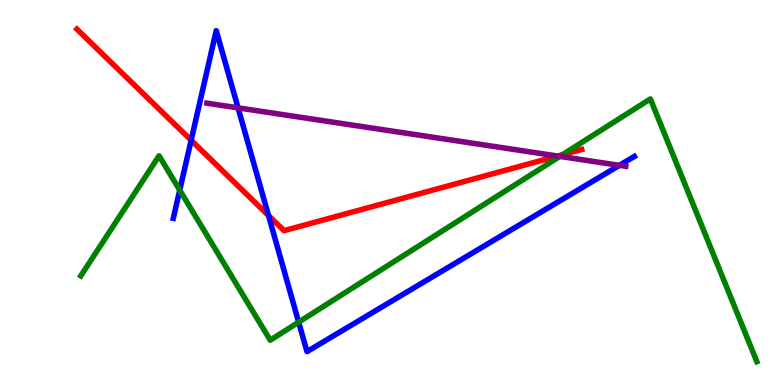[{'lines': ['blue', 'red'], 'intersections': [{'x': 2.47, 'y': 6.36}, {'x': 3.46, 'y': 4.4}]}, {'lines': ['green', 'red'], 'intersections': [{'x': 7.26, 'y': 5.98}]}, {'lines': ['purple', 'red'], 'intersections': [{'x': 7.2, 'y': 5.95}]}, {'lines': ['blue', 'green'], 'intersections': [{'x': 2.32, 'y': 5.06}, {'x': 3.85, 'y': 1.63}]}, {'lines': ['blue', 'purple'], 'intersections': [{'x': 3.07, 'y': 7.2}, {'x': 7.99, 'y': 5.7}]}, {'lines': ['green', 'purple'], 'intersections': [{'x': 7.22, 'y': 5.94}]}]